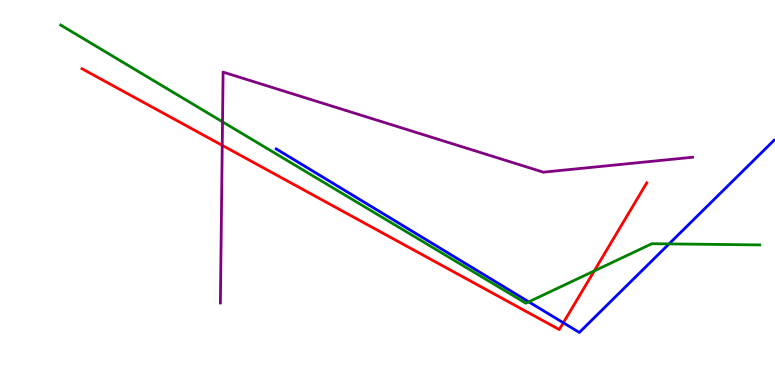[{'lines': ['blue', 'red'], 'intersections': [{'x': 7.27, 'y': 1.62}]}, {'lines': ['green', 'red'], 'intersections': [{'x': 7.67, 'y': 2.96}]}, {'lines': ['purple', 'red'], 'intersections': [{'x': 2.87, 'y': 6.22}]}, {'lines': ['blue', 'green'], 'intersections': [{'x': 6.82, 'y': 2.16}, {'x': 8.63, 'y': 3.66}]}, {'lines': ['blue', 'purple'], 'intersections': []}, {'lines': ['green', 'purple'], 'intersections': [{'x': 2.87, 'y': 6.84}]}]